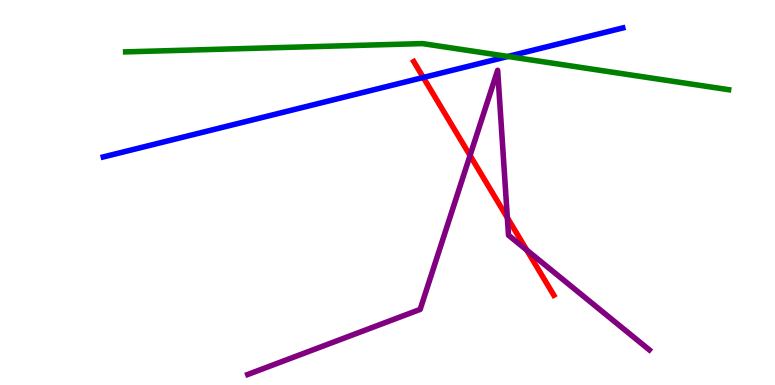[{'lines': ['blue', 'red'], 'intersections': [{'x': 5.46, 'y': 7.99}]}, {'lines': ['green', 'red'], 'intersections': []}, {'lines': ['purple', 'red'], 'intersections': [{'x': 6.07, 'y': 5.96}, {'x': 6.55, 'y': 4.35}, {'x': 6.8, 'y': 3.5}]}, {'lines': ['blue', 'green'], 'intersections': [{'x': 6.55, 'y': 8.53}]}, {'lines': ['blue', 'purple'], 'intersections': []}, {'lines': ['green', 'purple'], 'intersections': []}]